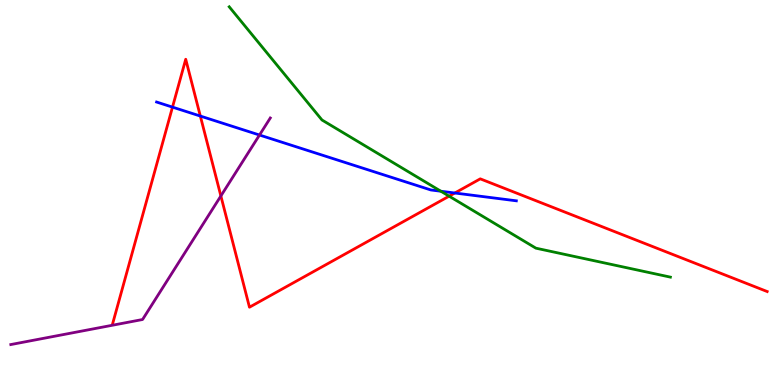[{'lines': ['blue', 'red'], 'intersections': [{'x': 2.23, 'y': 7.22}, {'x': 2.58, 'y': 6.99}, {'x': 5.87, 'y': 4.99}]}, {'lines': ['green', 'red'], 'intersections': [{'x': 5.8, 'y': 4.9}]}, {'lines': ['purple', 'red'], 'intersections': [{'x': 2.85, 'y': 4.91}]}, {'lines': ['blue', 'green'], 'intersections': [{'x': 5.69, 'y': 5.03}]}, {'lines': ['blue', 'purple'], 'intersections': [{'x': 3.35, 'y': 6.49}]}, {'lines': ['green', 'purple'], 'intersections': []}]